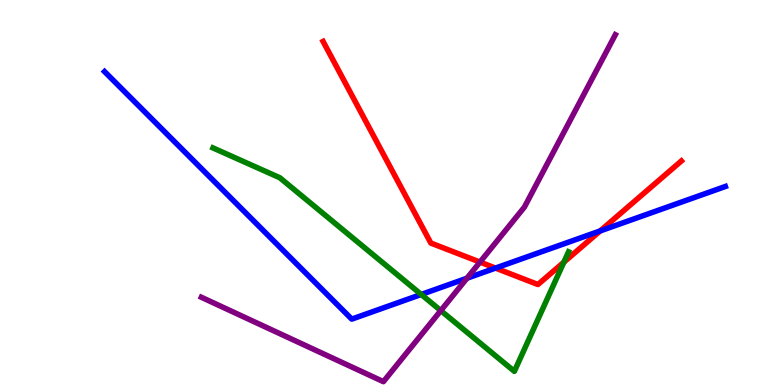[{'lines': ['blue', 'red'], 'intersections': [{'x': 6.39, 'y': 3.04}, {'x': 7.74, 'y': 4.0}]}, {'lines': ['green', 'red'], 'intersections': [{'x': 7.28, 'y': 3.19}]}, {'lines': ['purple', 'red'], 'intersections': [{'x': 6.19, 'y': 3.19}]}, {'lines': ['blue', 'green'], 'intersections': [{'x': 5.44, 'y': 2.35}]}, {'lines': ['blue', 'purple'], 'intersections': [{'x': 6.03, 'y': 2.77}]}, {'lines': ['green', 'purple'], 'intersections': [{'x': 5.69, 'y': 1.93}]}]